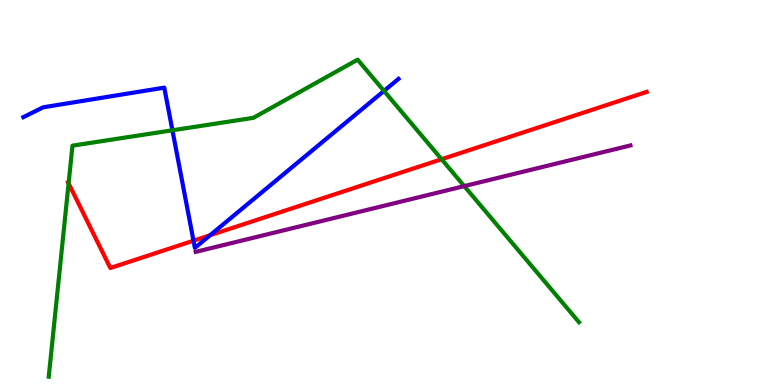[{'lines': ['blue', 'red'], 'intersections': [{'x': 2.5, 'y': 3.75}, {'x': 2.71, 'y': 3.89}]}, {'lines': ['green', 'red'], 'intersections': [{'x': 0.885, 'y': 5.24}, {'x': 5.7, 'y': 5.86}]}, {'lines': ['purple', 'red'], 'intersections': []}, {'lines': ['blue', 'green'], 'intersections': [{'x': 2.22, 'y': 6.62}, {'x': 4.95, 'y': 7.64}]}, {'lines': ['blue', 'purple'], 'intersections': []}, {'lines': ['green', 'purple'], 'intersections': [{'x': 5.99, 'y': 5.17}]}]